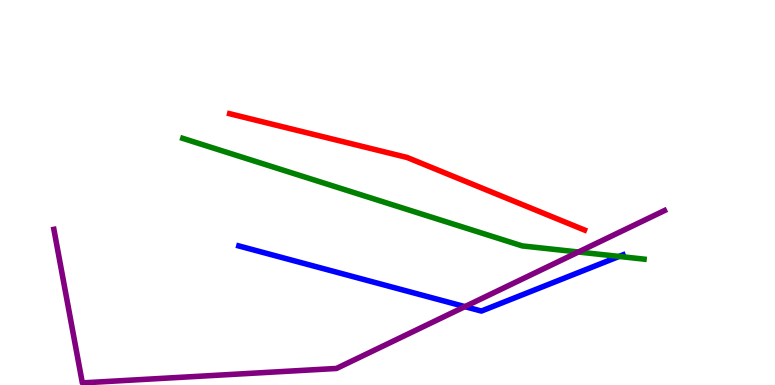[{'lines': ['blue', 'red'], 'intersections': []}, {'lines': ['green', 'red'], 'intersections': []}, {'lines': ['purple', 'red'], 'intersections': []}, {'lines': ['blue', 'green'], 'intersections': [{'x': 7.99, 'y': 3.34}]}, {'lines': ['blue', 'purple'], 'intersections': [{'x': 6.0, 'y': 2.04}]}, {'lines': ['green', 'purple'], 'intersections': [{'x': 7.46, 'y': 3.45}]}]